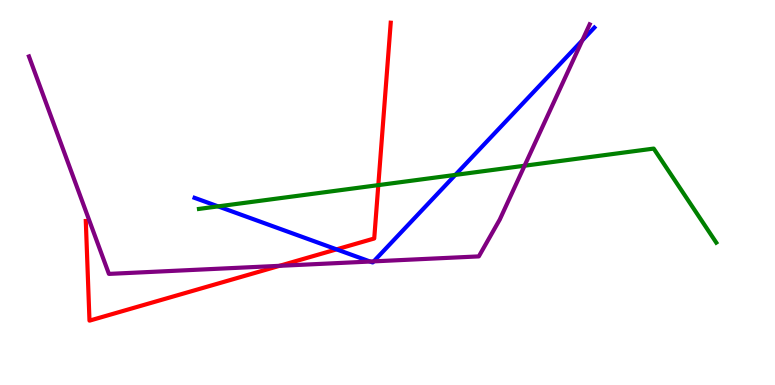[{'lines': ['blue', 'red'], 'intersections': [{'x': 4.34, 'y': 3.52}]}, {'lines': ['green', 'red'], 'intersections': [{'x': 4.88, 'y': 5.19}]}, {'lines': ['purple', 'red'], 'intersections': [{'x': 3.61, 'y': 3.1}]}, {'lines': ['blue', 'green'], 'intersections': [{'x': 2.81, 'y': 4.64}, {'x': 5.88, 'y': 5.46}]}, {'lines': ['blue', 'purple'], 'intersections': [{'x': 4.78, 'y': 3.21}, {'x': 4.82, 'y': 3.21}, {'x': 7.51, 'y': 8.95}]}, {'lines': ['green', 'purple'], 'intersections': [{'x': 6.77, 'y': 5.7}]}]